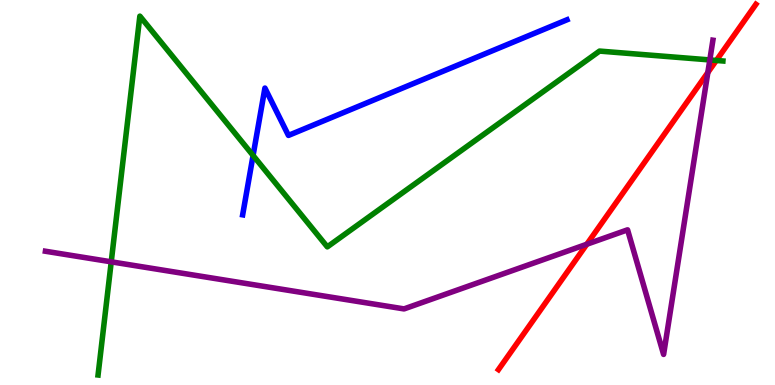[{'lines': ['blue', 'red'], 'intersections': []}, {'lines': ['green', 'red'], 'intersections': [{'x': 9.24, 'y': 8.43}]}, {'lines': ['purple', 'red'], 'intersections': [{'x': 7.57, 'y': 3.66}, {'x': 9.13, 'y': 8.12}]}, {'lines': ['blue', 'green'], 'intersections': [{'x': 3.27, 'y': 5.96}]}, {'lines': ['blue', 'purple'], 'intersections': []}, {'lines': ['green', 'purple'], 'intersections': [{'x': 1.44, 'y': 3.2}, {'x': 9.16, 'y': 8.44}]}]